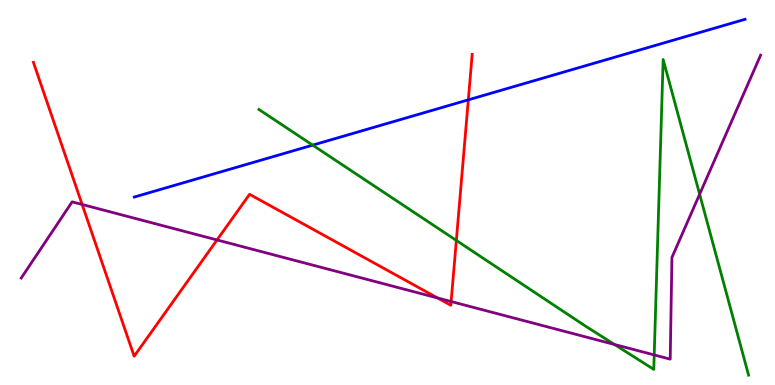[{'lines': ['blue', 'red'], 'intersections': [{'x': 6.04, 'y': 7.41}]}, {'lines': ['green', 'red'], 'intersections': [{'x': 5.89, 'y': 3.76}]}, {'lines': ['purple', 'red'], 'intersections': [{'x': 1.06, 'y': 4.69}, {'x': 2.8, 'y': 3.77}, {'x': 5.65, 'y': 2.26}, {'x': 5.82, 'y': 2.17}]}, {'lines': ['blue', 'green'], 'intersections': [{'x': 4.03, 'y': 6.23}]}, {'lines': ['blue', 'purple'], 'intersections': []}, {'lines': ['green', 'purple'], 'intersections': [{'x': 7.93, 'y': 1.05}, {'x': 8.44, 'y': 0.781}, {'x': 9.03, 'y': 4.95}]}]